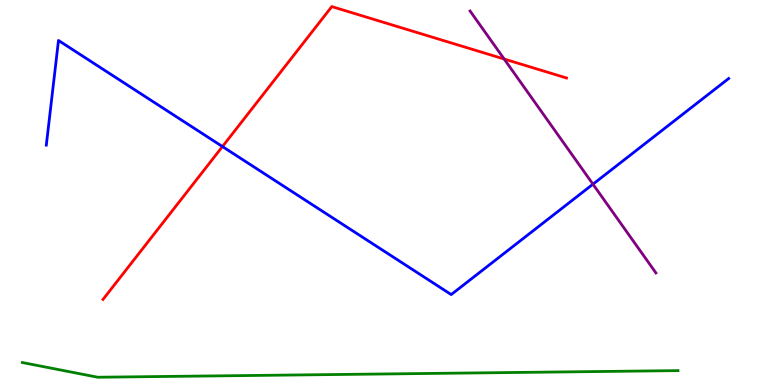[{'lines': ['blue', 'red'], 'intersections': [{'x': 2.87, 'y': 6.19}]}, {'lines': ['green', 'red'], 'intersections': []}, {'lines': ['purple', 'red'], 'intersections': [{'x': 6.51, 'y': 8.47}]}, {'lines': ['blue', 'green'], 'intersections': []}, {'lines': ['blue', 'purple'], 'intersections': [{'x': 7.65, 'y': 5.22}]}, {'lines': ['green', 'purple'], 'intersections': []}]